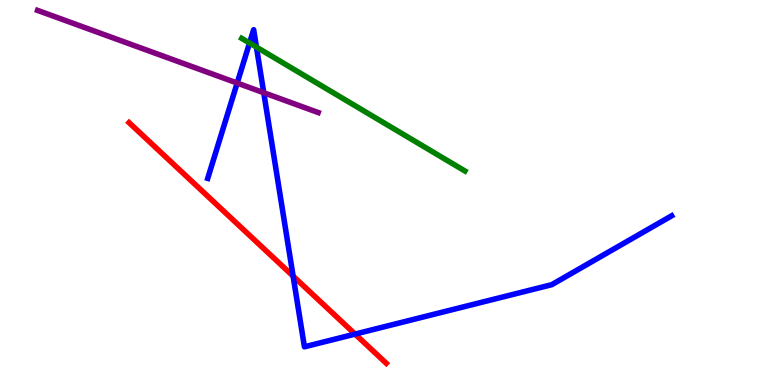[{'lines': ['blue', 'red'], 'intersections': [{'x': 3.78, 'y': 2.83}, {'x': 4.58, 'y': 1.32}]}, {'lines': ['green', 'red'], 'intersections': []}, {'lines': ['purple', 'red'], 'intersections': []}, {'lines': ['blue', 'green'], 'intersections': [{'x': 3.22, 'y': 8.88}, {'x': 3.31, 'y': 8.78}]}, {'lines': ['blue', 'purple'], 'intersections': [{'x': 3.06, 'y': 7.84}, {'x': 3.4, 'y': 7.59}]}, {'lines': ['green', 'purple'], 'intersections': []}]